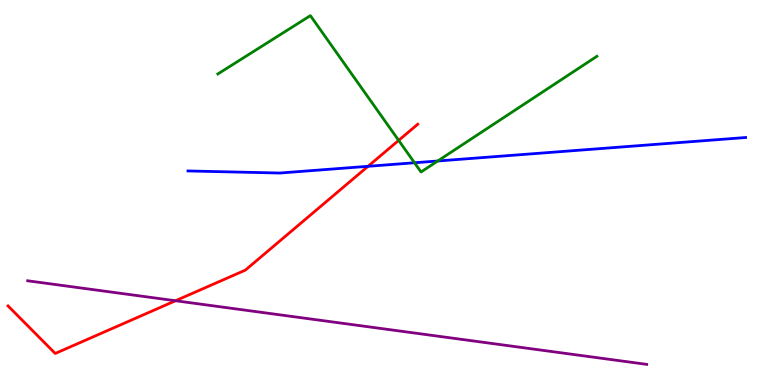[{'lines': ['blue', 'red'], 'intersections': [{'x': 4.75, 'y': 5.68}]}, {'lines': ['green', 'red'], 'intersections': [{'x': 5.14, 'y': 6.35}]}, {'lines': ['purple', 'red'], 'intersections': [{'x': 2.26, 'y': 2.19}]}, {'lines': ['blue', 'green'], 'intersections': [{'x': 5.35, 'y': 5.77}, {'x': 5.65, 'y': 5.82}]}, {'lines': ['blue', 'purple'], 'intersections': []}, {'lines': ['green', 'purple'], 'intersections': []}]